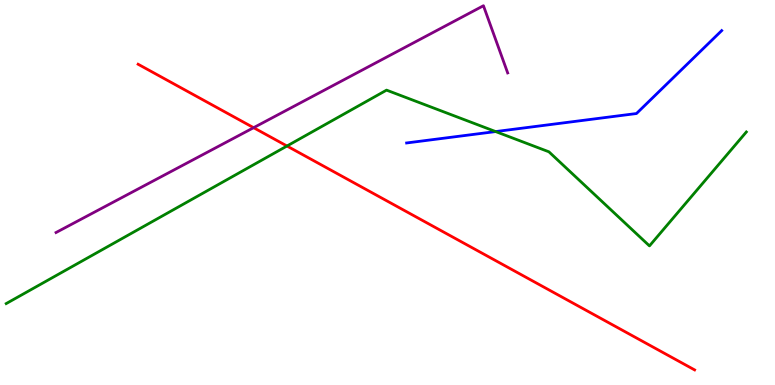[{'lines': ['blue', 'red'], 'intersections': []}, {'lines': ['green', 'red'], 'intersections': [{'x': 3.7, 'y': 6.21}]}, {'lines': ['purple', 'red'], 'intersections': [{'x': 3.27, 'y': 6.68}]}, {'lines': ['blue', 'green'], 'intersections': [{'x': 6.4, 'y': 6.58}]}, {'lines': ['blue', 'purple'], 'intersections': []}, {'lines': ['green', 'purple'], 'intersections': []}]